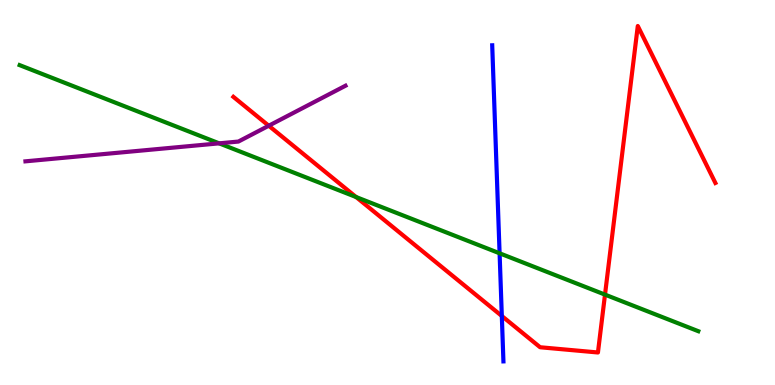[{'lines': ['blue', 'red'], 'intersections': [{'x': 6.48, 'y': 1.79}]}, {'lines': ['green', 'red'], 'intersections': [{'x': 4.59, 'y': 4.88}, {'x': 7.81, 'y': 2.35}]}, {'lines': ['purple', 'red'], 'intersections': [{'x': 3.47, 'y': 6.73}]}, {'lines': ['blue', 'green'], 'intersections': [{'x': 6.45, 'y': 3.42}]}, {'lines': ['blue', 'purple'], 'intersections': []}, {'lines': ['green', 'purple'], 'intersections': [{'x': 2.83, 'y': 6.28}]}]